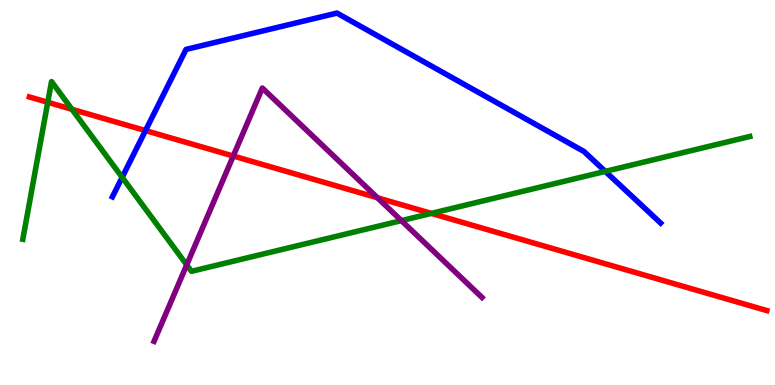[{'lines': ['blue', 'red'], 'intersections': [{'x': 1.88, 'y': 6.61}]}, {'lines': ['green', 'red'], 'intersections': [{'x': 0.616, 'y': 7.34}, {'x': 0.928, 'y': 7.16}, {'x': 5.57, 'y': 4.46}]}, {'lines': ['purple', 'red'], 'intersections': [{'x': 3.01, 'y': 5.95}, {'x': 4.87, 'y': 4.86}]}, {'lines': ['blue', 'green'], 'intersections': [{'x': 1.58, 'y': 5.39}, {'x': 7.81, 'y': 5.55}]}, {'lines': ['blue', 'purple'], 'intersections': []}, {'lines': ['green', 'purple'], 'intersections': [{'x': 2.41, 'y': 3.12}, {'x': 5.18, 'y': 4.27}]}]